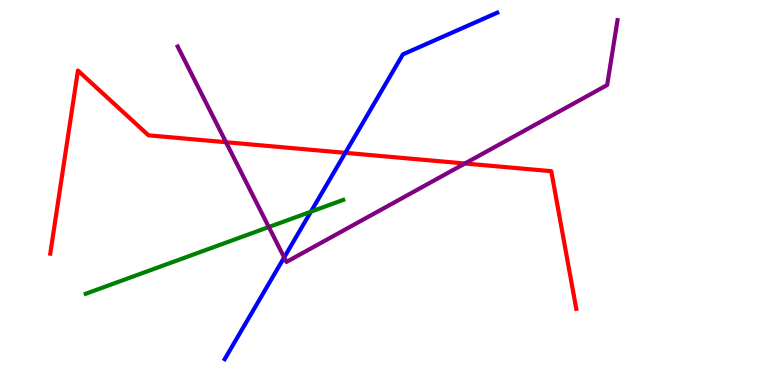[{'lines': ['blue', 'red'], 'intersections': [{'x': 4.46, 'y': 6.03}]}, {'lines': ['green', 'red'], 'intersections': []}, {'lines': ['purple', 'red'], 'intersections': [{'x': 2.92, 'y': 6.31}, {'x': 6.0, 'y': 5.75}]}, {'lines': ['blue', 'green'], 'intersections': [{'x': 4.01, 'y': 4.5}]}, {'lines': ['blue', 'purple'], 'intersections': [{'x': 3.67, 'y': 3.31}]}, {'lines': ['green', 'purple'], 'intersections': [{'x': 3.47, 'y': 4.1}]}]